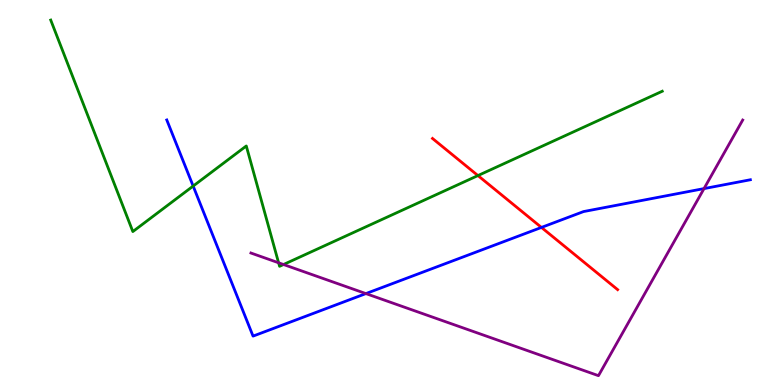[{'lines': ['blue', 'red'], 'intersections': [{'x': 6.99, 'y': 4.09}]}, {'lines': ['green', 'red'], 'intersections': [{'x': 6.17, 'y': 5.44}]}, {'lines': ['purple', 'red'], 'intersections': []}, {'lines': ['blue', 'green'], 'intersections': [{'x': 2.49, 'y': 5.17}]}, {'lines': ['blue', 'purple'], 'intersections': [{'x': 4.72, 'y': 2.37}, {'x': 9.08, 'y': 5.1}]}, {'lines': ['green', 'purple'], 'intersections': [{'x': 3.59, 'y': 3.17}, {'x': 3.66, 'y': 3.13}]}]